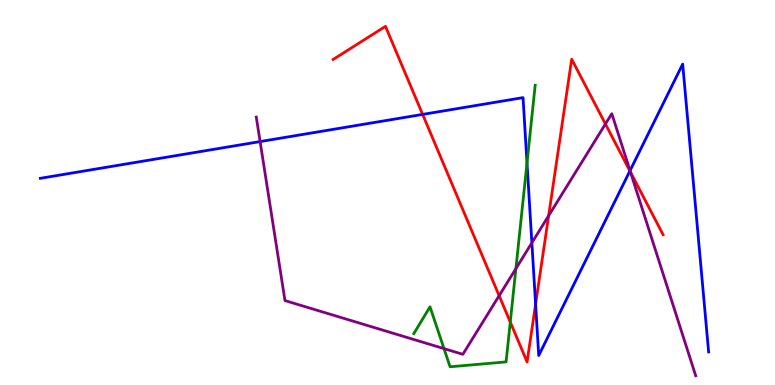[{'lines': ['blue', 'red'], 'intersections': [{'x': 5.45, 'y': 7.03}, {'x': 6.91, 'y': 2.1}, {'x': 8.13, 'y': 5.56}]}, {'lines': ['green', 'red'], 'intersections': [{'x': 6.58, 'y': 1.63}]}, {'lines': ['purple', 'red'], 'intersections': [{'x': 6.44, 'y': 2.32}, {'x': 7.08, 'y': 4.4}, {'x': 7.81, 'y': 6.78}, {'x': 8.14, 'y': 5.53}]}, {'lines': ['blue', 'green'], 'intersections': [{'x': 6.8, 'y': 5.77}]}, {'lines': ['blue', 'purple'], 'intersections': [{'x': 3.36, 'y': 6.32}, {'x': 6.86, 'y': 3.69}, {'x': 8.13, 'y': 5.57}]}, {'lines': ['green', 'purple'], 'intersections': [{'x': 5.73, 'y': 0.945}, {'x': 6.66, 'y': 3.02}]}]